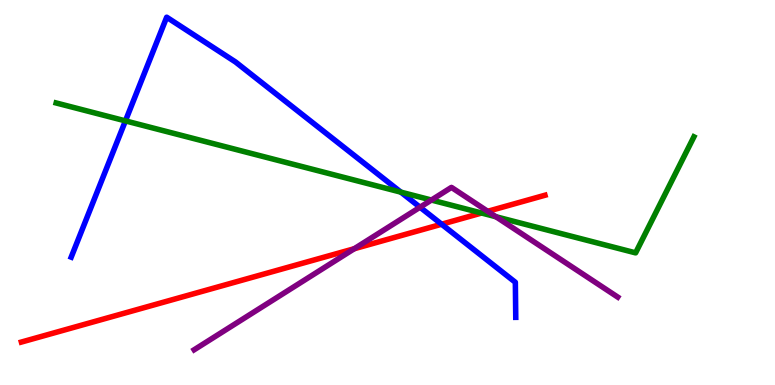[{'lines': ['blue', 'red'], 'intersections': [{'x': 5.7, 'y': 4.18}]}, {'lines': ['green', 'red'], 'intersections': [{'x': 6.21, 'y': 4.47}]}, {'lines': ['purple', 'red'], 'intersections': [{'x': 4.57, 'y': 3.54}, {'x': 6.29, 'y': 4.51}]}, {'lines': ['blue', 'green'], 'intersections': [{'x': 1.62, 'y': 6.86}, {'x': 5.17, 'y': 5.01}]}, {'lines': ['blue', 'purple'], 'intersections': [{'x': 5.42, 'y': 4.62}]}, {'lines': ['green', 'purple'], 'intersections': [{'x': 5.57, 'y': 4.8}, {'x': 6.4, 'y': 4.37}]}]